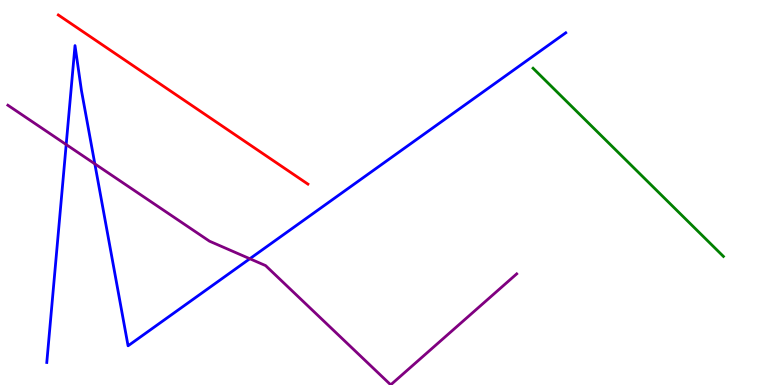[{'lines': ['blue', 'red'], 'intersections': []}, {'lines': ['green', 'red'], 'intersections': []}, {'lines': ['purple', 'red'], 'intersections': []}, {'lines': ['blue', 'green'], 'intersections': []}, {'lines': ['blue', 'purple'], 'intersections': [{'x': 0.854, 'y': 6.25}, {'x': 1.22, 'y': 5.74}, {'x': 3.22, 'y': 3.28}]}, {'lines': ['green', 'purple'], 'intersections': []}]